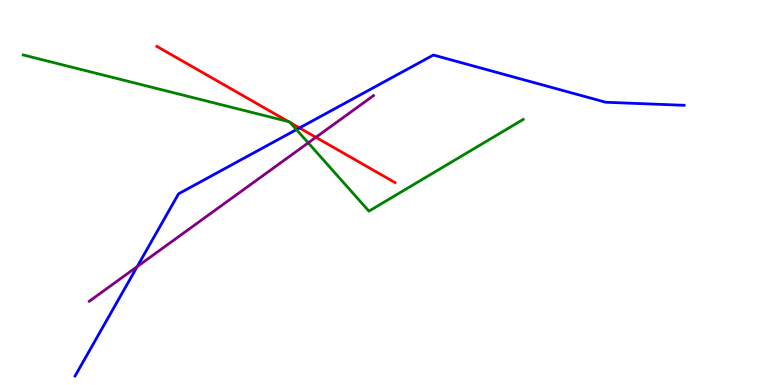[{'lines': ['blue', 'red'], 'intersections': [{'x': 3.86, 'y': 6.68}]}, {'lines': ['green', 'red'], 'intersections': [{'x': 3.72, 'y': 6.84}, {'x': 3.75, 'y': 6.81}]}, {'lines': ['purple', 'red'], 'intersections': [{'x': 4.08, 'y': 6.43}]}, {'lines': ['blue', 'green'], 'intersections': [{'x': 3.83, 'y': 6.63}]}, {'lines': ['blue', 'purple'], 'intersections': [{'x': 1.77, 'y': 3.08}]}, {'lines': ['green', 'purple'], 'intersections': [{'x': 3.98, 'y': 6.29}]}]